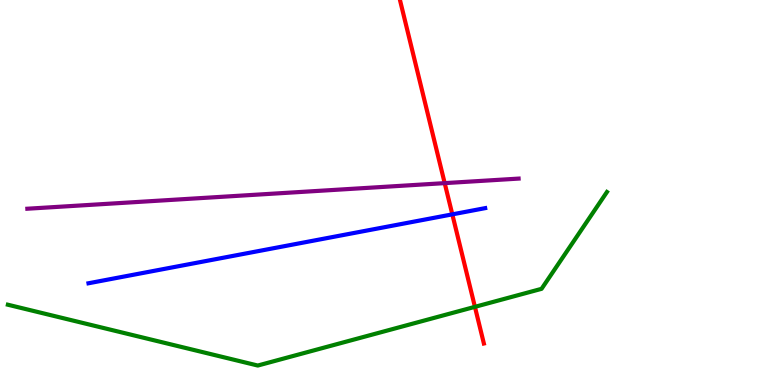[{'lines': ['blue', 'red'], 'intersections': [{'x': 5.84, 'y': 4.43}]}, {'lines': ['green', 'red'], 'intersections': [{'x': 6.13, 'y': 2.03}]}, {'lines': ['purple', 'red'], 'intersections': [{'x': 5.74, 'y': 5.24}]}, {'lines': ['blue', 'green'], 'intersections': []}, {'lines': ['blue', 'purple'], 'intersections': []}, {'lines': ['green', 'purple'], 'intersections': []}]